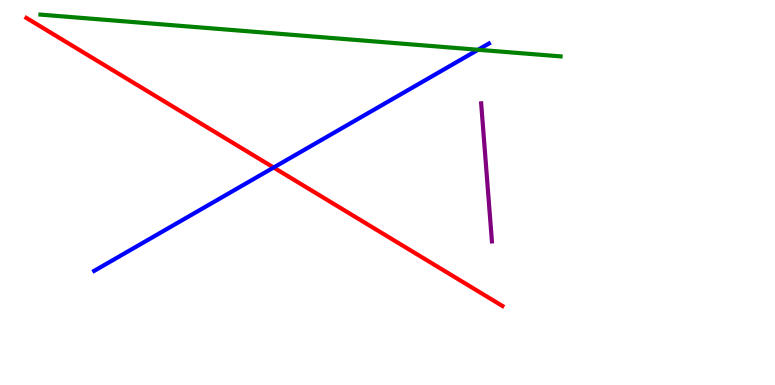[{'lines': ['blue', 'red'], 'intersections': [{'x': 3.53, 'y': 5.65}]}, {'lines': ['green', 'red'], 'intersections': []}, {'lines': ['purple', 'red'], 'intersections': []}, {'lines': ['blue', 'green'], 'intersections': [{'x': 6.17, 'y': 8.71}]}, {'lines': ['blue', 'purple'], 'intersections': []}, {'lines': ['green', 'purple'], 'intersections': []}]